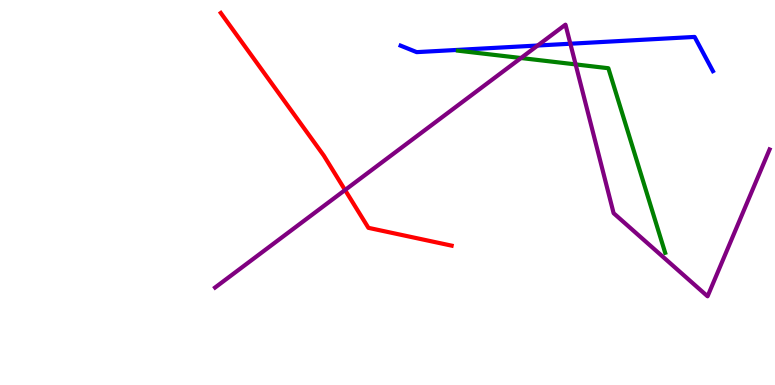[{'lines': ['blue', 'red'], 'intersections': []}, {'lines': ['green', 'red'], 'intersections': []}, {'lines': ['purple', 'red'], 'intersections': [{'x': 4.45, 'y': 5.06}]}, {'lines': ['blue', 'green'], 'intersections': []}, {'lines': ['blue', 'purple'], 'intersections': [{'x': 6.94, 'y': 8.82}, {'x': 7.36, 'y': 8.86}]}, {'lines': ['green', 'purple'], 'intersections': [{'x': 6.72, 'y': 8.49}, {'x': 7.43, 'y': 8.33}]}]